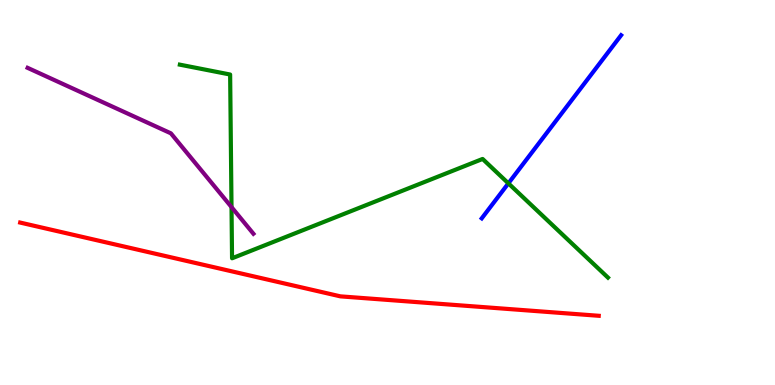[{'lines': ['blue', 'red'], 'intersections': []}, {'lines': ['green', 'red'], 'intersections': []}, {'lines': ['purple', 'red'], 'intersections': []}, {'lines': ['blue', 'green'], 'intersections': [{'x': 6.56, 'y': 5.24}]}, {'lines': ['blue', 'purple'], 'intersections': []}, {'lines': ['green', 'purple'], 'intersections': [{'x': 2.99, 'y': 4.62}]}]